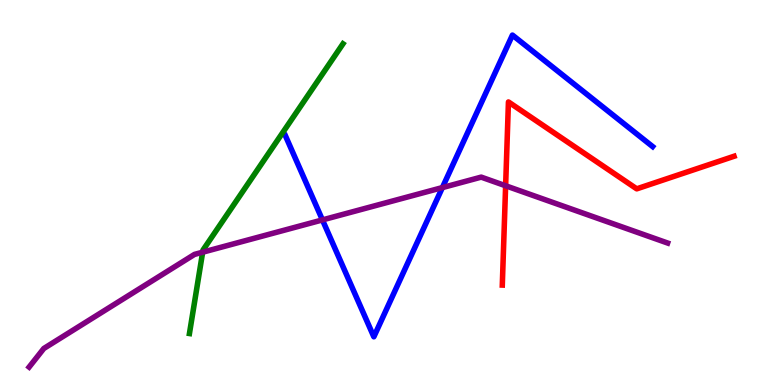[{'lines': ['blue', 'red'], 'intersections': []}, {'lines': ['green', 'red'], 'intersections': []}, {'lines': ['purple', 'red'], 'intersections': [{'x': 6.52, 'y': 5.17}]}, {'lines': ['blue', 'green'], 'intersections': []}, {'lines': ['blue', 'purple'], 'intersections': [{'x': 4.16, 'y': 4.29}, {'x': 5.71, 'y': 5.13}]}, {'lines': ['green', 'purple'], 'intersections': [{'x': 2.61, 'y': 3.45}]}]